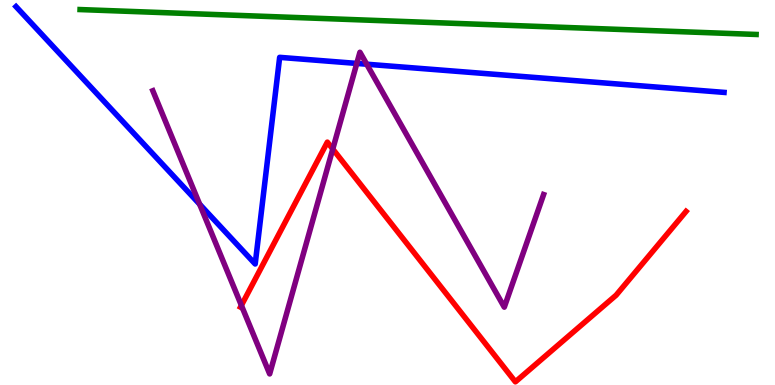[{'lines': ['blue', 'red'], 'intersections': []}, {'lines': ['green', 'red'], 'intersections': []}, {'lines': ['purple', 'red'], 'intersections': [{'x': 3.11, 'y': 2.07}, {'x': 4.29, 'y': 6.13}]}, {'lines': ['blue', 'green'], 'intersections': []}, {'lines': ['blue', 'purple'], 'intersections': [{'x': 2.58, 'y': 4.7}, {'x': 4.6, 'y': 8.35}, {'x': 4.73, 'y': 8.33}]}, {'lines': ['green', 'purple'], 'intersections': []}]